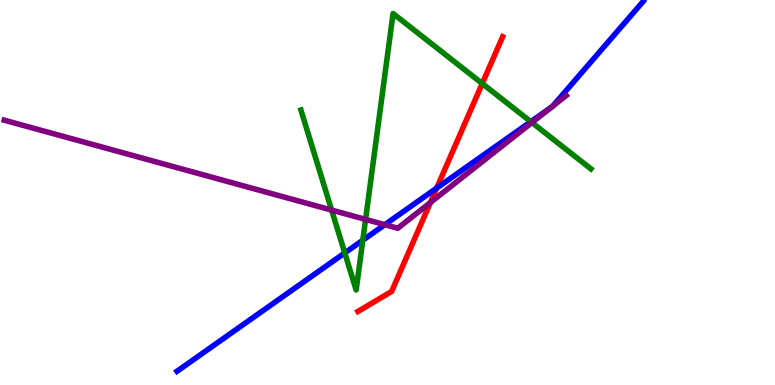[{'lines': ['blue', 'red'], 'intersections': [{'x': 5.63, 'y': 5.11}]}, {'lines': ['green', 'red'], 'intersections': [{'x': 6.22, 'y': 7.83}]}, {'lines': ['purple', 'red'], 'intersections': [{'x': 5.55, 'y': 4.74}]}, {'lines': ['blue', 'green'], 'intersections': [{'x': 4.45, 'y': 3.43}, {'x': 4.68, 'y': 3.76}, {'x': 6.85, 'y': 6.84}]}, {'lines': ['blue', 'purple'], 'intersections': [{'x': 4.97, 'y': 4.16}, {'x': 7.12, 'y': 7.22}, {'x': 7.13, 'y': 7.24}]}, {'lines': ['green', 'purple'], 'intersections': [{'x': 4.28, 'y': 4.54}, {'x': 4.72, 'y': 4.3}, {'x': 6.86, 'y': 6.82}]}]